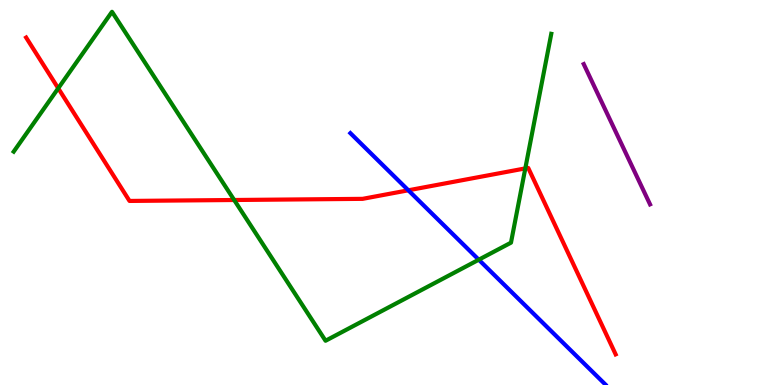[{'lines': ['blue', 'red'], 'intersections': [{'x': 5.27, 'y': 5.06}]}, {'lines': ['green', 'red'], 'intersections': [{'x': 0.751, 'y': 7.71}, {'x': 3.02, 'y': 4.81}, {'x': 6.78, 'y': 5.63}]}, {'lines': ['purple', 'red'], 'intersections': []}, {'lines': ['blue', 'green'], 'intersections': [{'x': 6.18, 'y': 3.25}]}, {'lines': ['blue', 'purple'], 'intersections': []}, {'lines': ['green', 'purple'], 'intersections': []}]